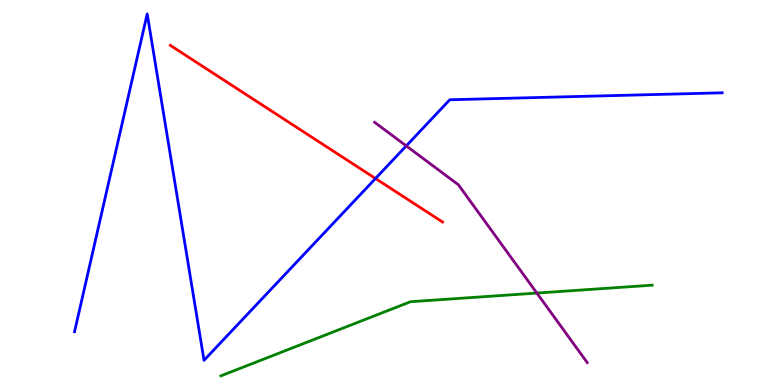[{'lines': ['blue', 'red'], 'intersections': [{'x': 4.85, 'y': 5.36}]}, {'lines': ['green', 'red'], 'intersections': []}, {'lines': ['purple', 'red'], 'intersections': []}, {'lines': ['blue', 'green'], 'intersections': []}, {'lines': ['blue', 'purple'], 'intersections': [{'x': 5.24, 'y': 6.21}]}, {'lines': ['green', 'purple'], 'intersections': [{'x': 6.93, 'y': 2.39}]}]